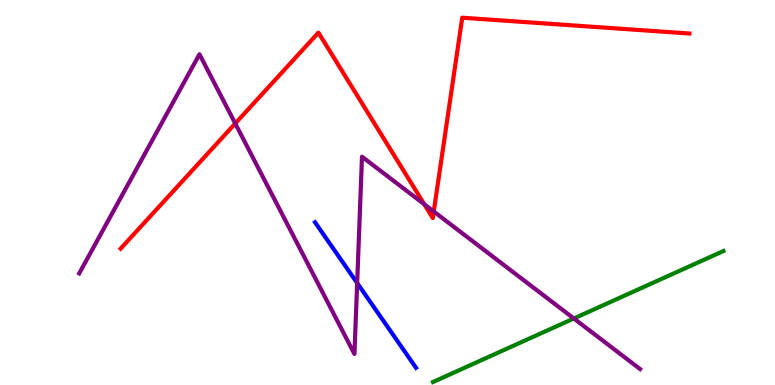[{'lines': ['blue', 'red'], 'intersections': []}, {'lines': ['green', 'red'], 'intersections': []}, {'lines': ['purple', 'red'], 'intersections': [{'x': 3.04, 'y': 6.79}, {'x': 5.47, 'y': 4.69}, {'x': 5.6, 'y': 4.51}]}, {'lines': ['blue', 'green'], 'intersections': []}, {'lines': ['blue', 'purple'], 'intersections': [{'x': 4.61, 'y': 2.65}]}, {'lines': ['green', 'purple'], 'intersections': [{'x': 7.4, 'y': 1.73}]}]